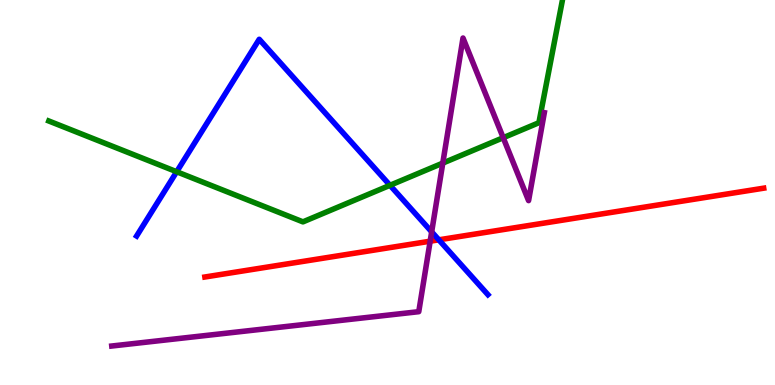[{'lines': ['blue', 'red'], 'intersections': [{'x': 5.66, 'y': 3.77}]}, {'lines': ['green', 'red'], 'intersections': []}, {'lines': ['purple', 'red'], 'intersections': [{'x': 5.55, 'y': 3.74}]}, {'lines': ['blue', 'green'], 'intersections': [{'x': 2.28, 'y': 5.54}, {'x': 5.03, 'y': 5.19}]}, {'lines': ['blue', 'purple'], 'intersections': [{'x': 5.57, 'y': 3.98}]}, {'lines': ['green', 'purple'], 'intersections': [{'x': 5.71, 'y': 5.76}, {'x': 6.49, 'y': 6.42}]}]